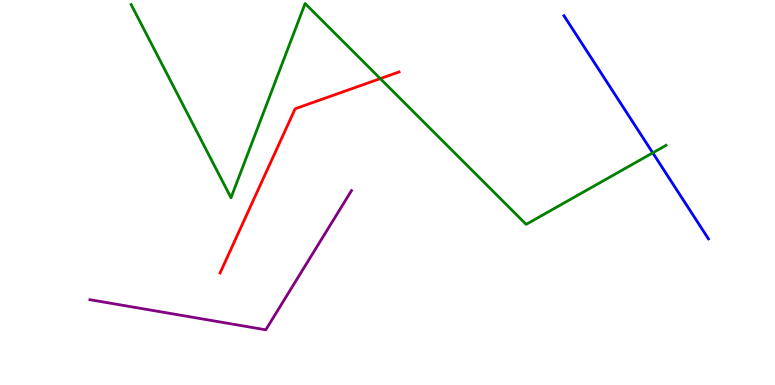[{'lines': ['blue', 'red'], 'intersections': []}, {'lines': ['green', 'red'], 'intersections': [{'x': 4.91, 'y': 7.96}]}, {'lines': ['purple', 'red'], 'intersections': []}, {'lines': ['blue', 'green'], 'intersections': [{'x': 8.42, 'y': 6.03}]}, {'lines': ['blue', 'purple'], 'intersections': []}, {'lines': ['green', 'purple'], 'intersections': []}]